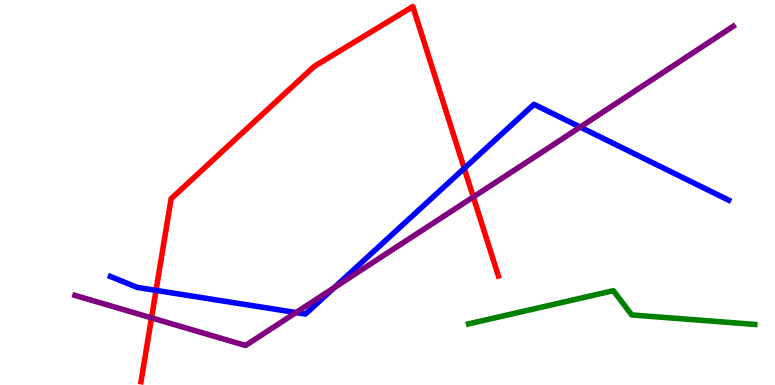[{'lines': ['blue', 'red'], 'intersections': [{'x': 2.01, 'y': 2.46}, {'x': 5.99, 'y': 5.63}]}, {'lines': ['green', 'red'], 'intersections': []}, {'lines': ['purple', 'red'], 'intersections': [{'x': 1.96, 'y': 1.74}, {'x': 6.11, 'y': 4.88}]}, {'lines': ['blue', 'green'], 'intersections': []}, {'lines': ['blue', 'purple'], 'intersections': [{'x': 3.82, 'y': 1.88}, {'x': 4.31, 'y': 2.53}, {'x': 7.49, 'y': 6.7}]}, {'lines': ['green', 'purple'], 'intersections': []}]